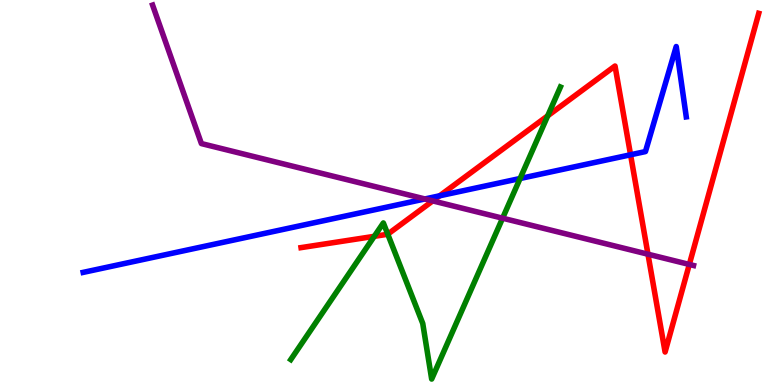[{'lines': ['blue', 'red'], 'intersections': [{'x': 5.67, 'y': 4.91}, {'x': 8.14, 'y': 5.98}]}, {'lines': ['green', 'red'], 'intersections': [{'x': 4.83, 'y': 3.86}, {'x': 5.0, 'y': 3.92}, {'x': 7.07, 'y': 6.99}]}, {'lines': ['purple', 'red'], 'intersections': [{'x': 5.58, 'y': 4.78}, {'x': 8.36, 'y': 3.4}, {'x': 8.89, 'y': 3.13}]}, {'lines': ['blue', 'green'], 'intersections': [{'x': 6.71, 'y': 5.36}]}, {'lines': ['blue', 'purple'], 'intersections': [{'x': 5.48, 'y': 4.83}]}, {'lines': ['green', 'purple'], 'intersections': [{'x': 6.49, 'y': 4.33}]}]